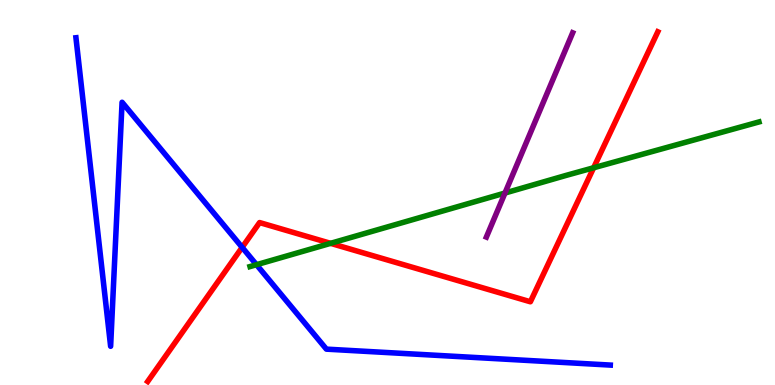[{'lines': ['blue', 'red'], 'intersections': [{'x': 3.12, 'y': 3.58}]}, {'lines': ['green', 'red'], 'intersections': [{'x': 4.27, 'y': 3.68}, {'x': 7.66, 'y': 5.64}]}, {'lines': ['purple', 'red'], 'intersections': []}, {'lines': ['blue', 'green'], 'intersections': [{'x': 3.31, 'y': 3.12}]}, {'lines': ['blue', 'purple'], 'intersections': []}, {'lines': ['green', 'purple'], 'intersections': [{'x': 6.52, 'y': 4.99}]}]